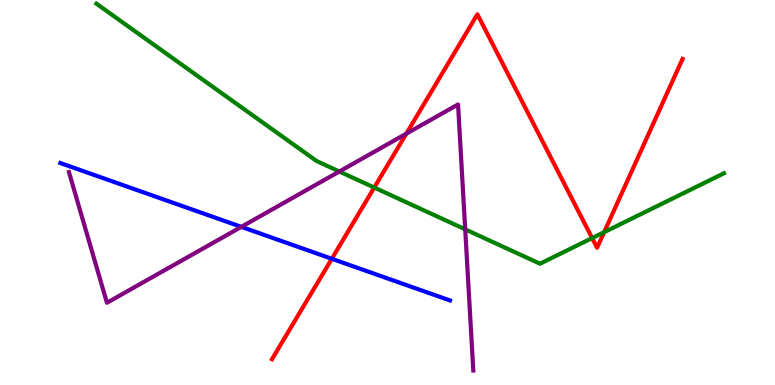[{'lines': ['blue', 'red'], 'intersections': [{'x': 4.28, 'y': 3.28}]}, {'lines': ['green', 'red'], 'intersections': [{'x': 4.83, 'y': 5.13}, {'x': 7.64, 'y': 3.82}, {'x': 7.8, 'y': 3.97}]}, {'lines': ['purple', 'red'], 'intersections': [{'x': 5.24, 'y': 6.53}]}, {'lines': ['blue', 'green'], 'intersections': []}, {'lines': ['blue', 'purple'], 'intersections': [{'x': 3.11, 'y': 4.11}]}, {'lines': ['green', 'purple'], 'intersections': [{'x': 4.38, 'y': 5.55}, {'x': 6.0, 'y': 4.04}]}]